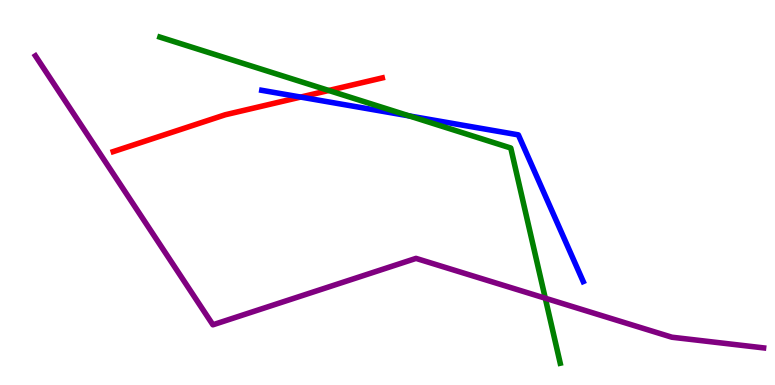[{'lines': ['blue', 'red'], 'intersections': [{'x': 3.88, 'y': 7.48}]}, {'lines': ['green', 'red'], 'intersections': [{'x': 4.24, 'y': 7.65}]}, {'lines': ['purple', 'red'], 'intersections': []}, {'lines': ['blue', 'green'], 'intersections': [{'x': 5.28, 'y': 6.99}]}, {'lines': ['blue', 'purple'], 'intersections': []}, {'lines': ['green', 'purple'], 'intersections': [{'x': 7.04, 'y': 2.25}]}]